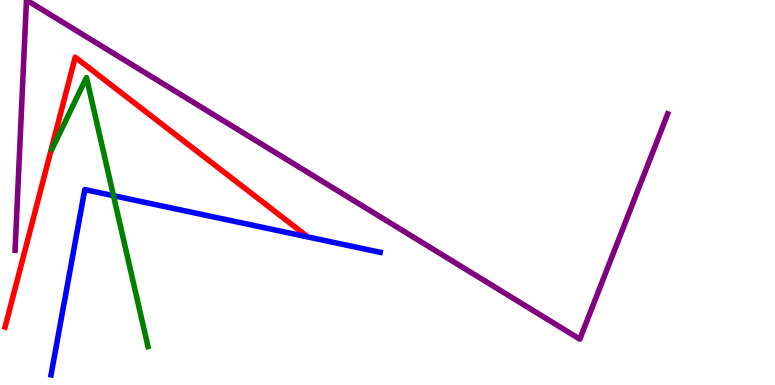[{'lines': ['blue', 'red'], 'intersections': []}, {'lines': ['green', 'red'], 'intersections': []}, {'lines': ['purple', 'red'], 'intersections': []}, {'lines': ['blue', 'green'], 'intersections': [{'x': 1.46, 'y': 4.92}]}, {'lines': ['blue', 'purple'], 'intersections': []}, {'lines': ['green', 'purple'], 'intersections': []}]